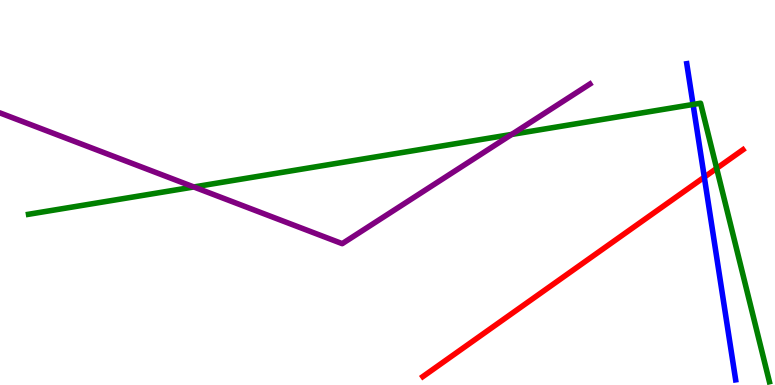[{'lines': ['blue', 'red'], 'intersections': [{'x': 9.09, 'y': 5.4}]}, {'lines': ['green', 'red'], 'intersections': [{'x': 9.25, 'y': 5.63}]}, {'lines': ['purple', 'red'], 'intersections': []}, {'lines': ['blue', 'green'], 'intersections': [{'x': 8.94, 'y': 7.29}]}, {'lines': ['blue', 'purple'], 'intersections': []}, {'lines': ['green', 'purple'], 'intersections': [{'x': 2.5, 'y': 5.14}, {'x': 6.6, 'y': 6.51}]}]